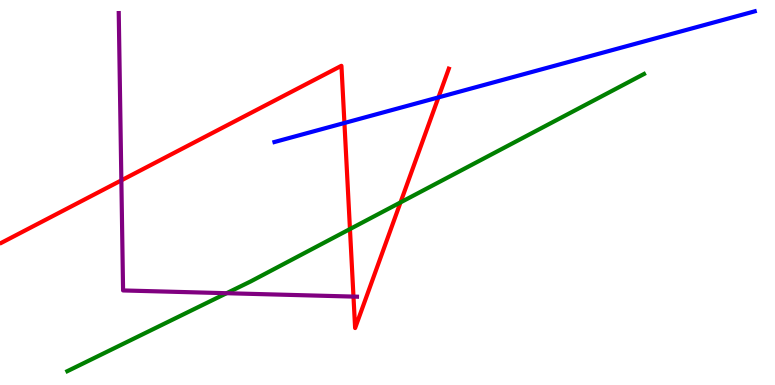[{'lines': ['blue', 'red'], 'intersections': [{'x': 4.44, 'y': 6.81}, {'x': 5.66, 'y': 7.47}]}, {'lines': ['green', 'red'], 'intersections': [{'x': 4.52, 'y': 4.05}, {'x': 5.17, 'y': 4.74}]}, {'lines': ['purple', 'red'], 'intersections': [{'x': 1.57, 'y': 5.32}, {'x': 4.56, 'y': 2.3}]}, {'lines': ['blue', 'green'], 'intersections': []}, {'lines': ['blue', 'purple'], 'intersections': []}, {'lines': ['green', 'purple'], 'intersections': [{'x': 2.92, 'y': 2.38}]}]